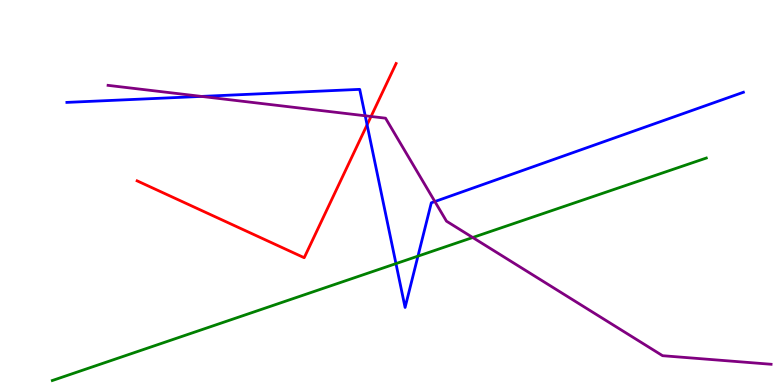[{'lines': ['blue', 'red'], 'intersections': [{'x': 4.74, 'y': 6.76}]}, {'lines': ['green', 'red'], 'intersections': []}, {'lines': ['purple', 'red'], 'intersections': [{'x': 4.79, 'y': 6.97}]}, {'lines': ['blue', 'green'], 'intersections': [{'x': 5.11, 'y': 3.15}, {'x': 5.39, 'y': 3.35}]}, {'lines': ['blue', 'purple'], 'intersections': [{'x': 2.6, 'y': 7.5}, {'x': 4.71, 'y': 6.99}, {'x': 5.61, 'y': 4.76}]}, {'lines': ['green', 'purple'], 'intersections': [{'x': 6.1, 'y': 3.83}]}]